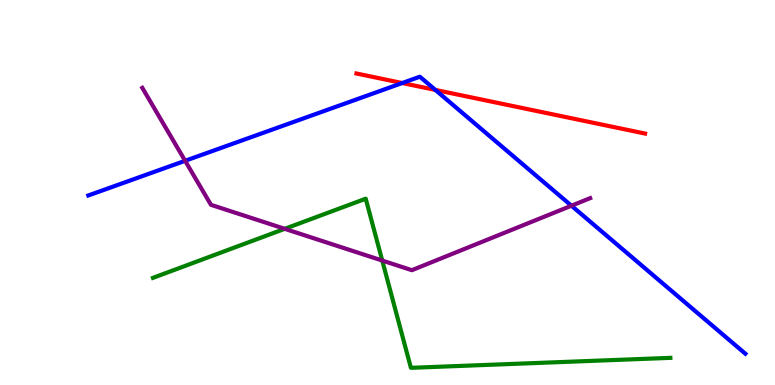[{'lines': ['blue', 'red'], 'intersections': [{'x': 5.19, 'y': 7.84}, {'x': 5.62, 'y': 7.66}]}, {'lines': ['green', 'red'], 'intersections': []}, {'lines': ['purple', 'red'], 'intersections': []}, {'lines': ['blue', 'green'], 'intersections': []}, {'lines': ['blue', 'purple'], 'intersections': [{'x': 2.39, 'y': 5.82}, {'x': 7.37, 'y': 4.66}]}, {'lines': ['green', 'purple'], 'intersections': [{'x': 3.67, 'y': 4.06}, {'x': 4.93, 'y': 3.23}]}]